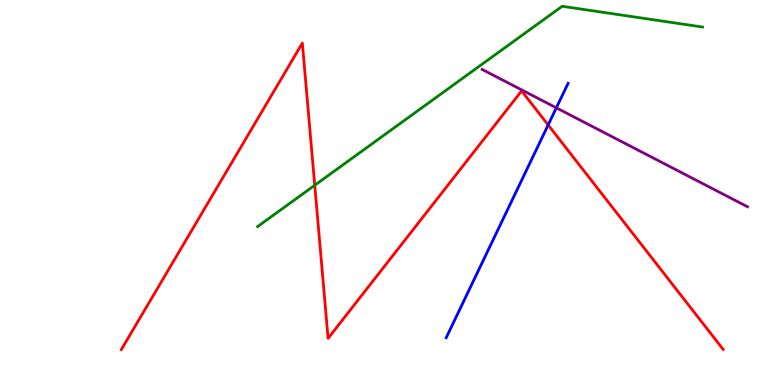[{'lines': ['blue', 'red'], 'intersections': [{'x': 7.07, 'y': 6.75}]}, {'lines': ['green', 'red'], 'intersections': [{'x': 4.06, 'y': 5.19}]}, {'lines': ['purple', 'red'], 'intersections': []}, {'lines': ['blue', 'green'], 'intersections': []}, {'lines': ['blue', 'purple'], 'intersections': [{'x': 7.18, 'y': 7.2}]}, {'lines': ['green', 'purple'], 'intersections': []}]